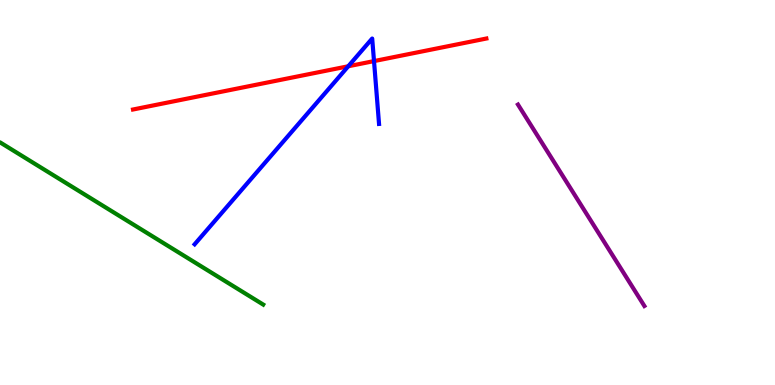[{'lines': ['blue', 'red'], 'intersections': [{'x': 4.49, 'y': 8.28}, {'x': 4.83, 'y': 8.41}]}, {'lines': ['green', 'red'], 'intersections': []}, {'lines': ['purple', 'red'], 'intersections': []}, {'lines': ['blue', 'green'], 'intersections': []}, {'lines': ['blue', 'purple'], 'intersections': []}, {'lines': ['green', 'purple'], 'intersections': []}]